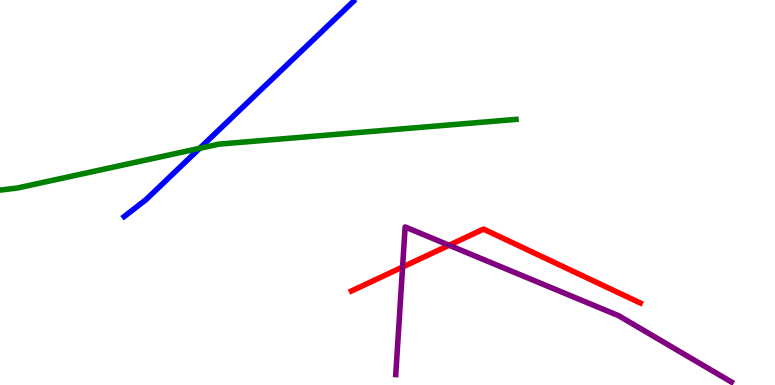[{'lines': ['blue', 'red'], 'intersections': []}, {'lines': ['green', 'red'], 'intersections': []}, {'lines': ['purple', 'red'], 'intersections': [{'x': 5.19, 'y': 3.06}, {'x': 5.79, 'y': 3.63}]}, {'lines': ['blue', 'green'], 'intersections': [{'x': 2.58, 'y': 6.15}]}, {'lines': ['blue', 'purple'], 'intersections': []}, {'lines': ['green', 'purple'], 'intersections': []}]